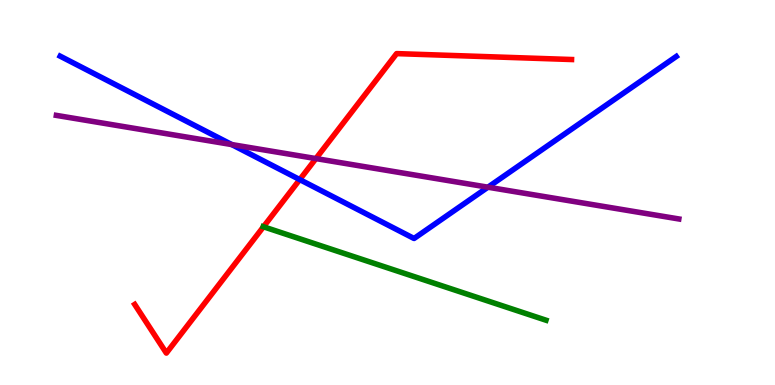[{'lines': ['blue', 'red'], 'intersections': [{'x': 3.87, 'y': 5.34}]}, {'lines': ['green', 'red'], 'intersections': [{'x': 3.4, 'y': 4.11}]}, {'lines': ['purple', 'red'], 'intersections': [{'x': 4.08, 'y': 5.88}]}, {'lines': ['blue', 'green'], 'intersections': []}, {'lines': ['blue', 'purple'], 'intersections': [{'x': 2.99, 'y': 6.24}, {'x': 6.3, 'y': 5.14}]}, {'lines': ['green', 'purple'], 'intersections': []}]